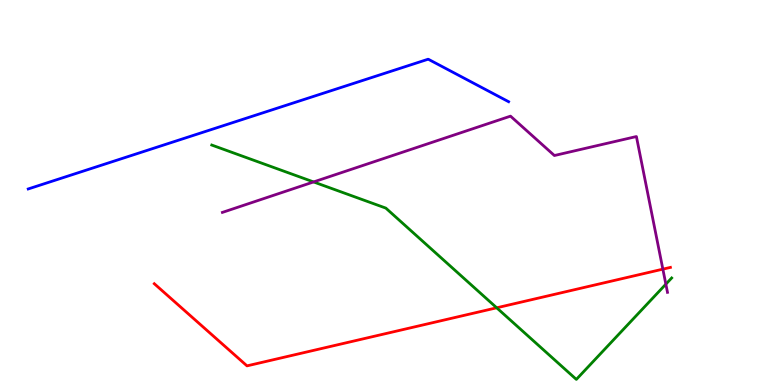[{'lines': ['blue', 'red'], 'intersections': []}, {'lines': ['green', 'red'], 'intersections': [{'x': 6.41, 'y': 2.01}]}, {'lines': ['purple', 'red'], 'intersections': [{'x': 8.55, 'y': 3.01}]}, {'lines': ['blue', 'green'], 'intersections': []}, {'lines': ['blue', 'purple'], 'intersections': []}, {'lines': ['green', 'purple'], 'intersections': [{'x': 4.05, 'y': 5.27}, {'x': 8.59, 'y': 2.62}]}]